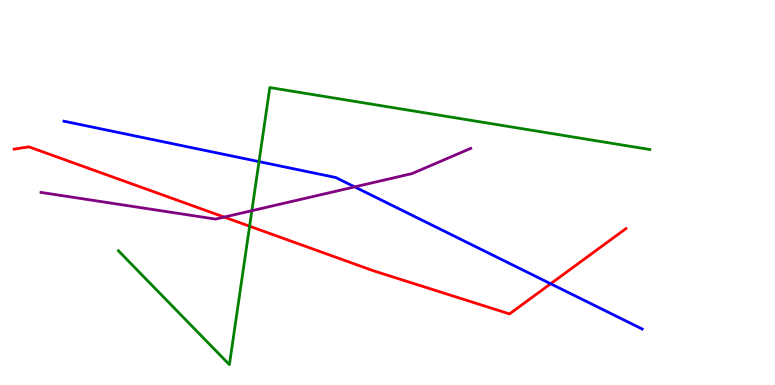[{'lines': ['blue', 'red'], 'intersections': [{'x': 7.11, 'y': 2.63}]}, {'lines': ['green', 'red'], 'intersections': [{'x': 3.22, 'y': 4.12}]}, {'lines': ['purple', 'red'], 'intersections': [{'x': 2.89, 'y': 4.36}]}, {'lines': ['blue', 'green'], 'intersections': [{'x': 3.34, 'y': 5.8}]}, {'lines': ['blue', 'purple'], 'intersections': [{'x': 4.58, 'y': 5.15}]}, {'lines': ['green', 'purple'], 'intersections': [{'x': 3.25, 'y': 4.53}]}]